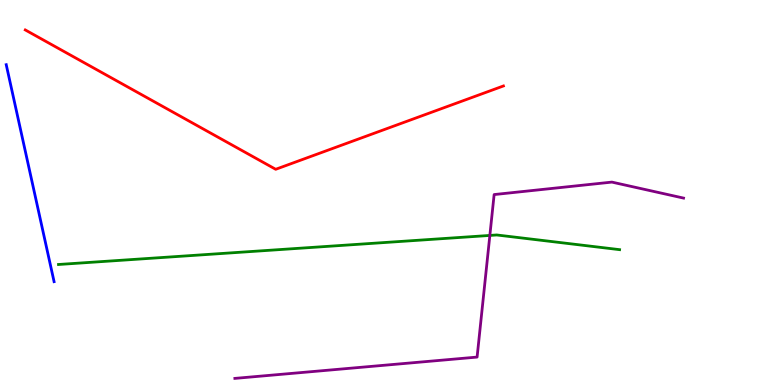[{'lines': ['blue', 'red'], 'intersections': []}, {'lines': ['green', 'red'], 'intersections': []}, {'lines': ['purple', 'red'], 'intersections': []}, {'lines': ['blue', 'green'], 'intersections': []}, {'lines': ['blue', 'purple'], 'intersections': []}, {'lines': ['green', 'purple'], 'intersections': [{'x': 6.32, 'y': 3.88}]}]